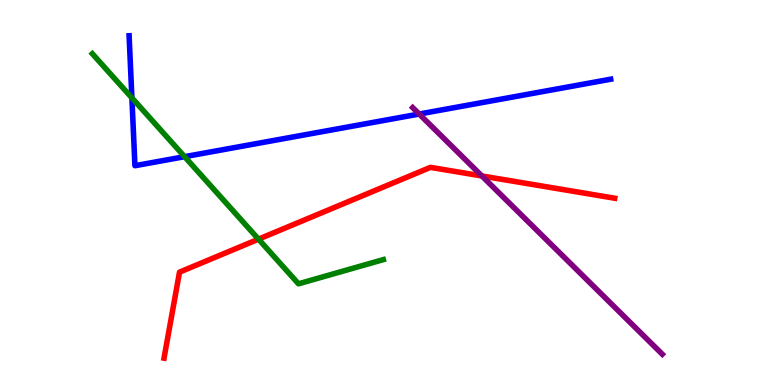[{'lines': ['blue', 'red'], 'intersections': []}, {'lines': ['green', 'red'], 'intersections': [{'x': 3.34, 'y': 3.79}]}, {'lines': ['purple', 'red'], 'intersections': [{'x': 6.22, 'y': 5.43}]}, {'lines': ['blue', 'green'], 'intersections': [{'x': 1.7, 'y': 7.46}, {'x': 2.38, 'y': 5.93}]}, {'lines': ['blue', 'purple'], 'intersections': [{'x': 5.41, 'y': 7.04}]}, {'lines': ['green', 'purple'], 'intersections': []}]